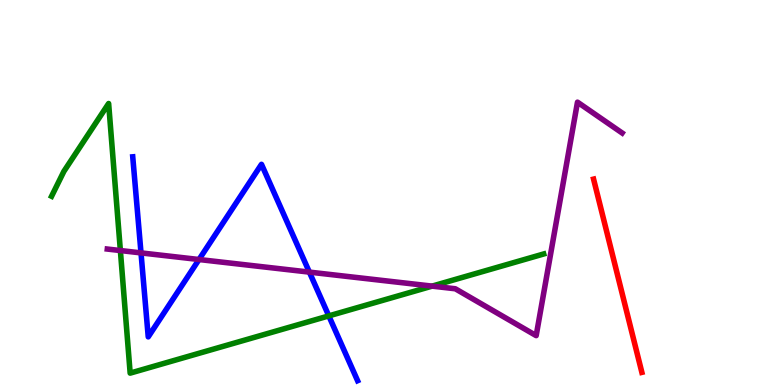[{'lines': ['blue', 'red'], 'intersections': []}, {'lines': ['green', 'red'], 'intersections': []}, {'lines': ['purple', 'red'], 'intersections': []}, {'lines': ['blue', 'green'], 'intersections': [{'x': 4.24, 'y': 1.8}]}, {'lines': ['blue', 'purple'], 'intersections': [{'x': 1.82, 'y': 3.43}, {'x': 2.57, 'y': 3.26}, {'x': 3.99, 'y': 2.93}]}, {'lines': ['green', 'purple'], 'intersections': [{'x': 1.55, 'y': 3.49}, {'x': 5.58, 'y': 2.57}]}]